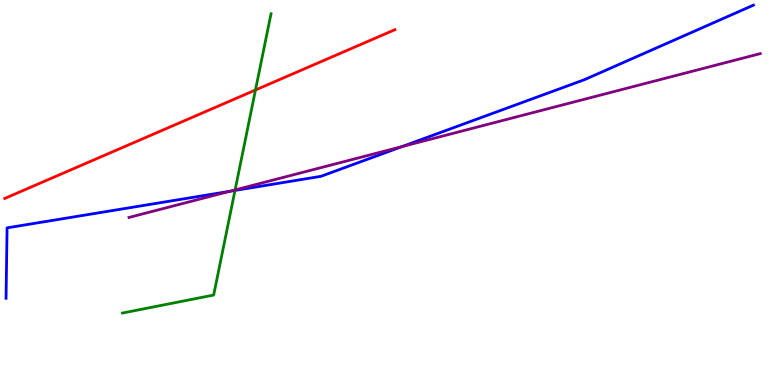[{'lines': ['blue', 'red'], 'intersections': []}, {'lines': ['green', 'red'], 'intersections': [{'x': 3.3, 'y': 7.66}]}, {'lines': ['purple', 'red'], 'intersections': []}, {'lines': ['blue', 'green'], 'intersections': [{'x': 3.03, 'y': 5.05}]}, {'lines': ['blue', 'purple'], 'intersections': [{'x': 2.97, 'y': 5.03}, {'x': 5.19, 'y': 6.19}]}, {'lines': ['green', 'purple'], 'intersections': [{'x': 3.03, 'y': 5.07}]}]